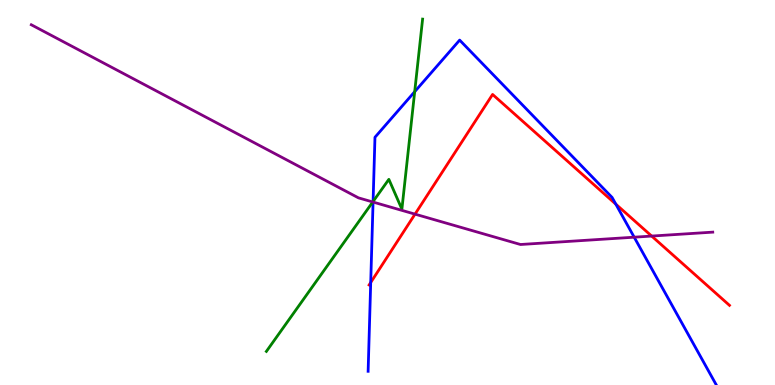[{'lines': ['blue', 'red'], 'intersections': [{'x': 4.78, 'y': 2.66}, {'x': 7.95, 'y': 4.7}]}, {'lines': ['green', 'red'], 'intersections': []}, {'lines': ['purple', 'red'], 'intersections': [{'x': 5.36, 'y': 4.44}, {'x': 8.41, 'y': 3.87}]}, {'lines': ['blue', 'green'], 'intersections': [{'x': 4.81, 'y': 4.77}, {'x': 5.35, 'y': 7.62}]}, {'lines': ['blue', 'purple'], 'intersections': [{'x': 4.81, 'y': 4.75}, {'x': 8.18, 'y': 3.84}]}, {'lines': ['green', 'purple'], 'intersections': [{'x': 4.81, 'y': 4.75}]}]